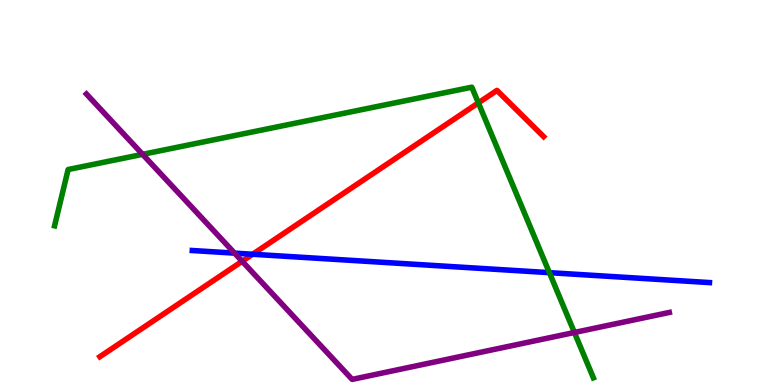[{'lines': ['blue', 'red'], 'intersections': [{'x': 3.26, 'y': 3.4}]}, {'lines': ['green', 'red'], 'intersections': [{'x': 6.17, 'y': 7.33}]}, {'lines': ['purple', 'red'], 'intersections': [{'x': 3.12, 'y': 3.21}]}, {'lines': ['blue', 'green'], 'intersections': [{'x': 7.09, 'y': 2.92}]}, {'lines': ['blue', 'purple'], 'intersections': [{'x': 3.03, 'y': 3.43}]}, {'lines': ['green', 'purple'], 'intersections': [{'x': 1.84, 'y': 5.99}, {'x': 7.41, 'y': 1.36}]}]